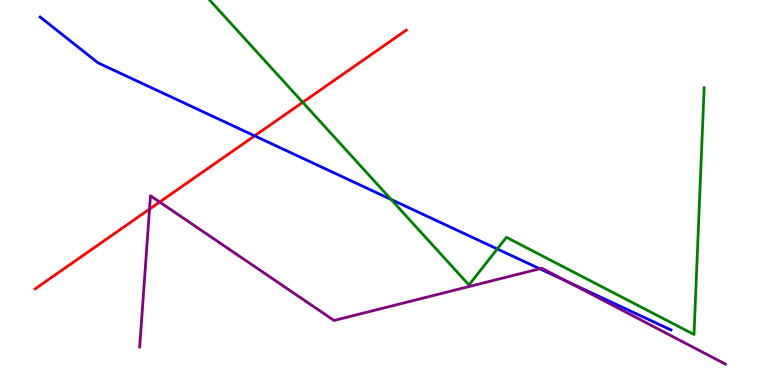[{'lines': ['blue', 'red'], 'intersections': [{'x': 3.29, 'y': 6.47}]}, {'lines': ['green', 'red'], 'intersections': [{'x': 3.91, 'y': 7.34}]}, {'lines': ['purple', 'red'], 'intersections': [{'x': 1.93, 'y': 4.57}, {'x': 2.06, 'y': 4.75}]}, {'lines': ['blue', 'green'], 'intersections': [{'x': 5.05, 'y': 4.82}, {'x': 6.42, 'y': 3.53}]}, {'lines': ['blue', 'purple'], 'intersections': [{'x': 6.96, 'y': 3.02}, {'x': 7.33, 'y': 2.68}]}, {'lines': ['green', 'purple'], 'intersections': []}]